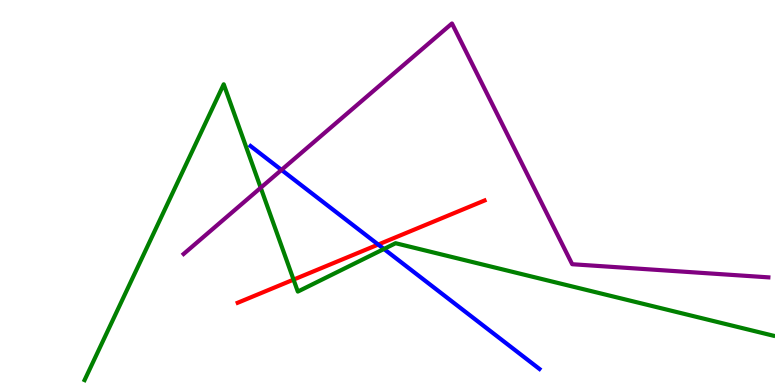[{'lines': ['blue', 'red'], 'intersections': [{'x': 4.88, 'y': 3.65}]}, {'lines': ['green', 'red'], 'intersections': [{'x': 3.79, 'y': 2.74}]}, {'lines': ['purple', 'red'], 'intersections': []}, {'lines': ['blue', 'green'], 'intersections': [{'x': 4.95, 'y': 3.53}]}, {'lines': ['blue', 'purple'], 'intersections': [{'x': 3.63, 'y': 5.59}]}, {'lines': ['green', 'purple'], 'intersections': [{'x': 3.36, 'y': 5.12}]}]